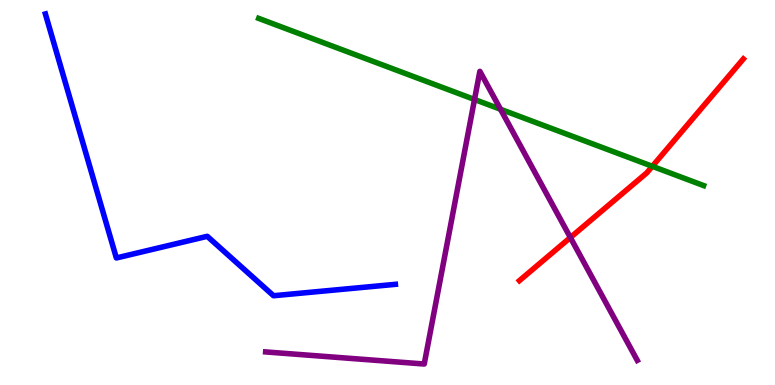[{'lines': ['blue', 'red'], 'intersections': []}, {'lines': ['green', 'red'], 'intersections': [{'x': 8.42, 'y': 5.68}]}, {'lines': ['purple', 'red'], 'intersections': [{'x': 7.36, 'y': 3.83}]}, {'lines': ['blue', 'green'], 'intersections': []}, {'lines': ['blue', 'purple'], 'intersections': []}, {'lines': ['green', 'purple'], 'intersections': [{'x': 6.12, 'y': 7.42}, {'x': 6.46, 'y': 7.16}]}]